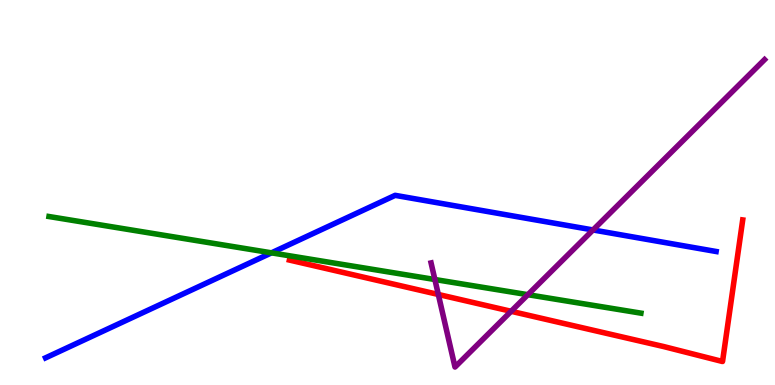[{'lines': ['blue', 'red'], 'intersections': []}, {'lines': ['green', 'red'], 'intersections': []}, {'lines': ['purple', 'red'], 'intersections': [{'x': 5.66, 'y': 2.35}, {'x': 6.6, 'y': 1.91}]}, {'lines': ['blue', 'green'], 'intersections': [{'x': 3.5, 'y': 3.43}]}, {'lines': ['blue', 'purple'], 'intersections': [{'x': 7.65, 'y': 4.03}]}, {'lines': ['green', 'purple'], 'intersections': [{'x': 5.61, 'y': 2.74}, {'x': 6.81, 'y': 2.35}]}]